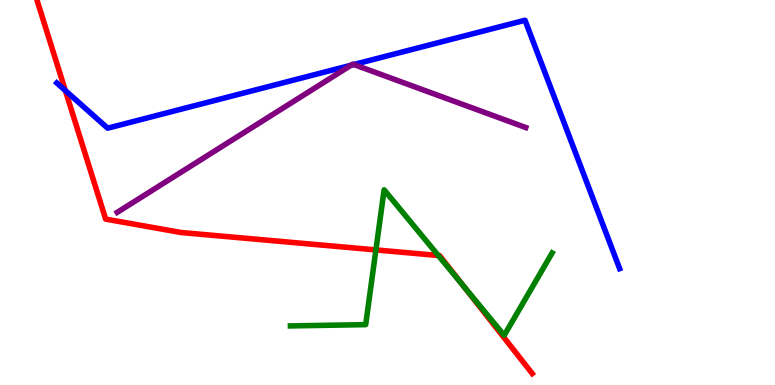[{'lines': ['blue', 'red'], 'intersections': [{'x': 0.843, 'y': 7.65}]}, {'lines': ['green', 'red'], 'intersections': [{'x': 4.85, 'y': 3.51}, {'x': 5.66, 'y': 3.36}, {'x': 5.98, 'y': 2.57}]}, {'lines': ['purple', 'red'], 'intersections': []}, {'lines': ['blue', 'green'], 'intersections': []}, {'lines': ['blue', 'purple'], 'intersections': [{'x': 4.53, 'y': 8.31}, {'x': 4.57, 'y': 8.32}]}, {'lines': ['green', 'purple'], 'intersections': []}]